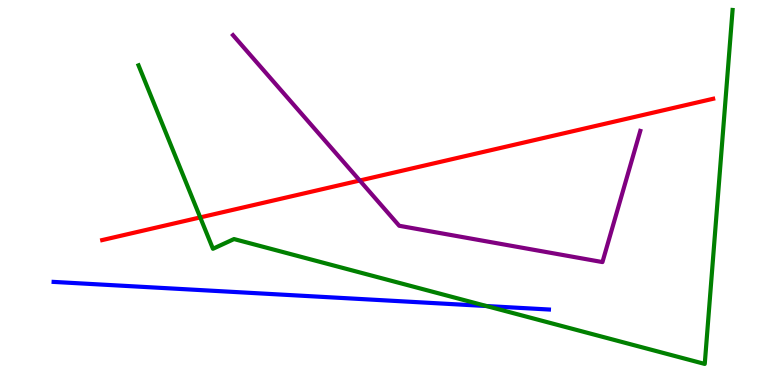[{'lines': ['blue', 'red'], 'intersections': []}, {'lines': ['green', 'red'], 'intersections': [{'x': 2.58, 'y': 4.35}]}, {'lines': ['purple', 'red'], 'intersections': [{'x': 4.64, 'y': 5.31}]}, {'lines': ['blue', 'green'], 'intersections': [{'x': 6.28, 'y': 2.05}]}, {'lines': ['blue', 'purple'], 'intersections': []}, {'lines': ['green', 'purple'], 'intersections': []}]